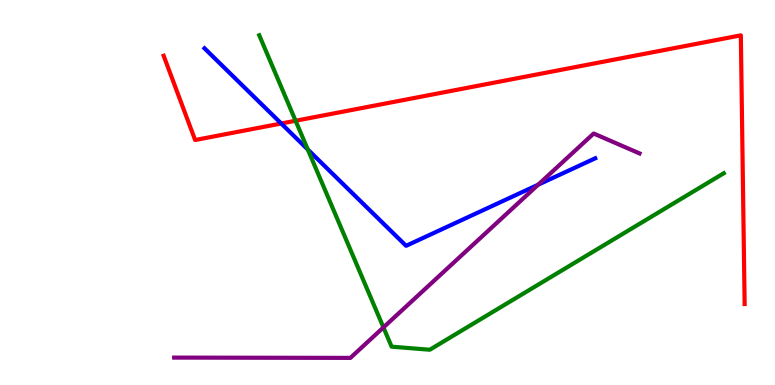[{'lines': ['blue', 'red'], 'intersections': [{'x': 3.63, 'y': 6.79}]}, {'lines': ['green', 'red'], 'intersections': [{'x': 3.81, 'y': 6.86}]}, {'lines': ['purple', 'red'], 'intersections': []}, {'lines': ['blue', 'green'], 'intersections': [{'x': 3.97, 'y': 6.12}]}, {'lines': ['blue', 'purple'], 'intersections': [{'x': 6.94, 'y': 5.2}]}, {'lines': ['green', 'purple'], 'intersections': [{'x': 4.95, 'y': 1.5}]}]